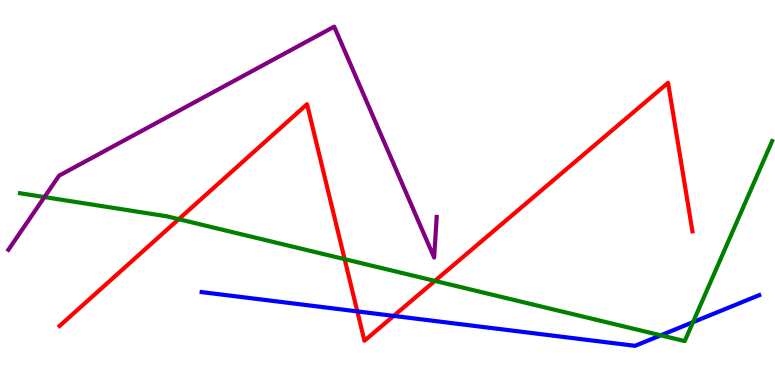[{'lines': ['blue', 'red'], 'intersections': [{'x': 4.61, 'y': 1.91}, {'x': 5.08, 'y': 1.79}]}, {'lines': ['green', 'red'], 'intersections': [{'x': 2.31, 'y': 4.31}, {'x': 4.45, 'y': 3.27}, {'x': 5.61, 'y': 2.7}]}, {'lines': ['purple', 'red'], 'intersections': []}, {'lines': ['blue', 'green'], 'intersections': [{'x': 8.53, 'y': 1.29}, {'x': 8.94, 'y': 1.63}]}, {'lines': ['blue', 'purple'], 'intersections': []}, {'lines': ['green', 'purple'], 'intersections': [{'x': 0.573, 'y': 4.88}]}]